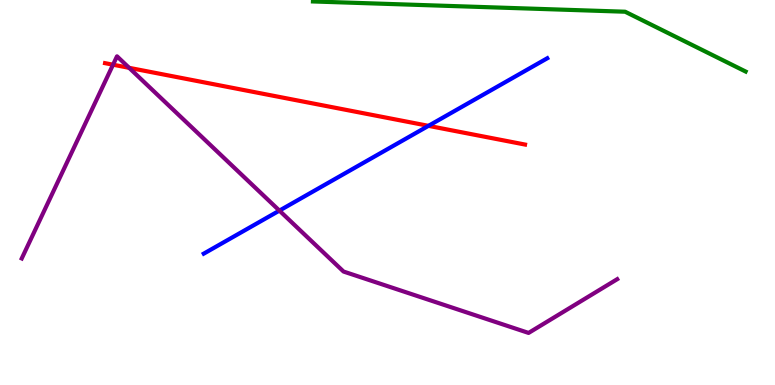[{'lines': ['blue', 'red'], 'intersections': [{'x': 5.53, 'y': 6.73}]}, {'lines': ['green', 'red'], 'intersections': []}, {'lines': ['purple', 'red'], 'intersections': [{'x': 1.46, 'y': 8.32}, {'x': 1.67, 'y': 8.24}]}, {'lines': ['blue', 'green'], 'intersections': []}, {'lines': ['blue', 'purple'], 'intersections': [{'x': 3.61, 'y': 4.53}]}, {'lines': ['green', 'purple'], 'intersections': []}]